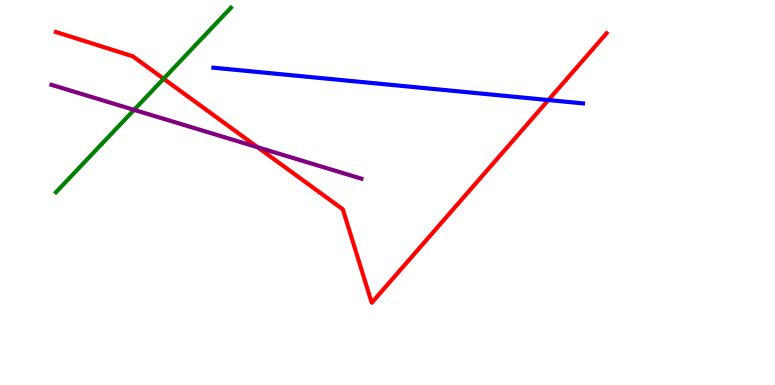[{'lines': ['blue', 'red'], 'intersections': [{'x': 7.08, 'y': 7.4}]}, {'lines': ['green', 'red'], 'intersections': [{'x': 2.11, 'y': 7.95}]}, {'lines': ['purple', 'red'], 'intersections': [{'x': 3.32, 'y': 6.18}]}, {'lines': ['blue', 'green'], 'intersections': []}, {'lines': ['blue', 'purple'], 'intersections': []}, {'lines': ['green', 'purple'], 'intersections': [{'x': 1.73, 'y': 7.15}]}]